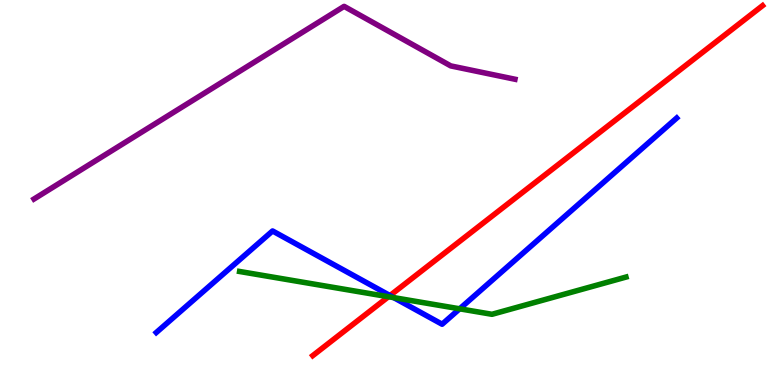[{'lines': ['blue', 'red'], 'intersections': [{'x': 5.03, 'y': 2.32}]}, {'lines': ['green', 'red'], 'intersections': [{'x': 5.01, 'y': 2.29}]}, {'lines': ['purple', 'red'], 'intersections': []}, {'lines': ['blue', 'green'], 'intersections': [{'x': 5.08, 'y': 2.27}, {'x': 5.93, 'y': 1.98}]}, {'lines': ['blue', 'purple'], 'intersections': []}, {'lines': ['green', 'purple'], 'intersections': []}]